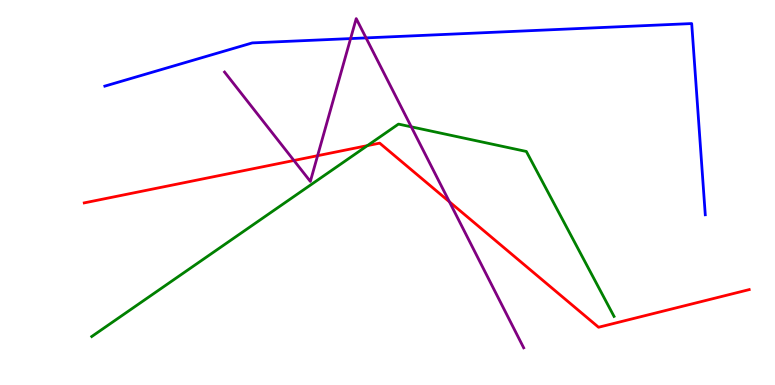[{'lines': ['blue', 'red'], 'intersections': []}, {'lines': ['green', 'red'], 'intersections': [{'x': 4.74, 'y': 6.22}]}, {'lines': ['purple', 'red'], 'intersections': [{'x': 3.79, 'y': 5.83}, {'x': 4.1, 'y': 5.96}, {'x': 5.8, 'y': 4.76}]}, {'lines': ['blue', 'green'], 'intersections': []}, {'lines': ['blue', 'purple'], 'intersections': [{'x': 4.52, 'y': 9.0}, {'x': 4.72, 'y': 9.02}]}, {'lines': ['green', 'purple'], 'intersections': [{'x': 5.31, 'y': 6.71}]}]